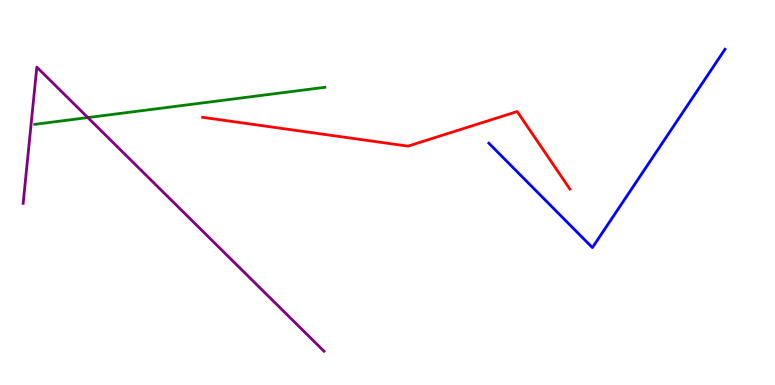[{'lines': ['blue', 'red'], 'intersections': []}, {'lines': ['green', 'red'], 'intersections': []}, {'lines': ['purple', 'red'], 'intersections': []}, {'lines': ['blue', 'green'], 'intersections': []}, {'lines': ['blue', 'purple'], 'intersections': []}, {'lines': ['green', 'purple'], 'intersections': [{'x': 1.13, 'y': 6.95}]}]